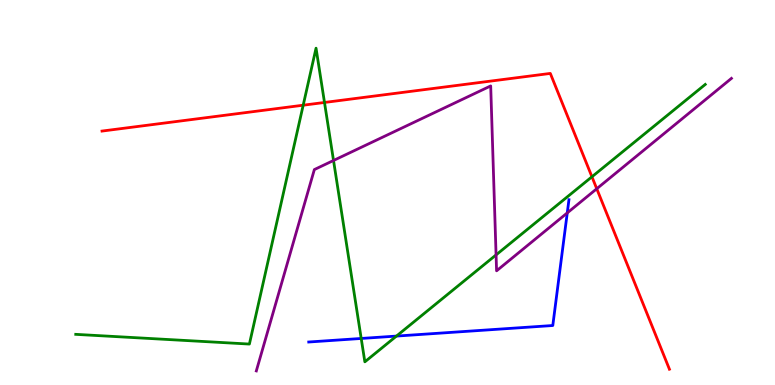[{'lines': ['blue', 'red'], 'intersections': []}, {'lines': ['green', 'red'], 'intersections': [{'x': 3.91, 'y': 7.27}, {'x': 4.19, 'y': 7.34}, {'x': 7.64, 'y': 5.41}]}, {'lines': ['purple', 'red'], 'intersections': [{'x': 7.7, 'y': 5.1}]}, {'lines': ['blue', 'green'], 'intersections': [{'x': 4.66, 'y': 1.21}, {'x': 5.12, 'y': 1.27}]}, {'lines': ['blue', 'purple'], 'intersections': [{'x': 7.32, 'y': 4.47}]}, {'lines': ['green', 'purple'], 'intersections': [{'x': 4.3, 'y': 5.83}, {'x': 6.4, 'y': 3.38}]}]